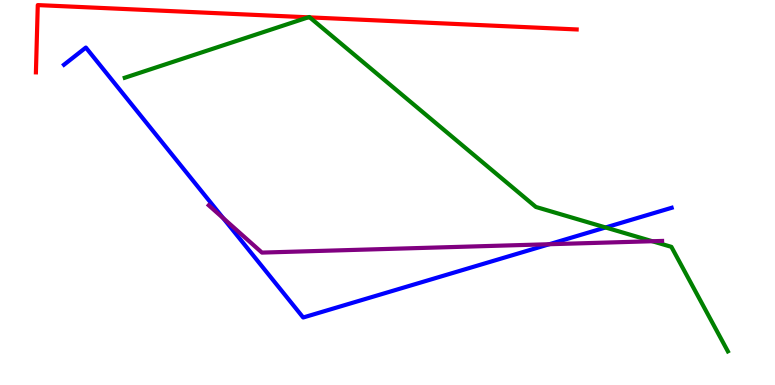[{'lines': ['blue', 'red'], 'intersections': []}, {'lines': ['green', 'red'], 'intersections': [{'x': 3.98, 'y': 9.55}, {'x': 4.0, 'y': 9.55}]}, {'lines': ['purple', 'red'], 'intersections': []}, {'lines': ['blue', 'green'], 'intersections': [{'x': 7.81, 'y': 4.09}]}, {'lines': ['blue', 'purple'], 'intersections': [{'x': 2.88, 'y': 4.33}, {'x': 7.09, 'y': 3.66}]}, {'lines': ['green', 'purple'], 'intersections': [{'x': 8.42, 'y': 3.73}]}]